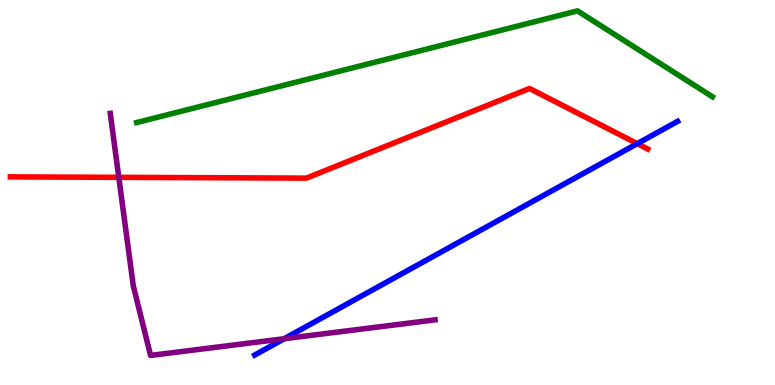[{'lines': ['blue', 'red'], 'intersections': [{'x': 8.22, 'y': 6.27}]}, {'lines': ['green', 'red'], 'intersections': []}, {'lines': ['purple', 'red'], 'intersections': [{'x': 1.53, 'y': 5.39}]}, {'lines': ['blue', 'green'], 'intersections': []}, {'lines': ['blue', 'purple'], 'intersections': [{'x': 3.67, 'y': 1.2}]}, {'lines': ['green', 'purple'], 'intersections': []}]